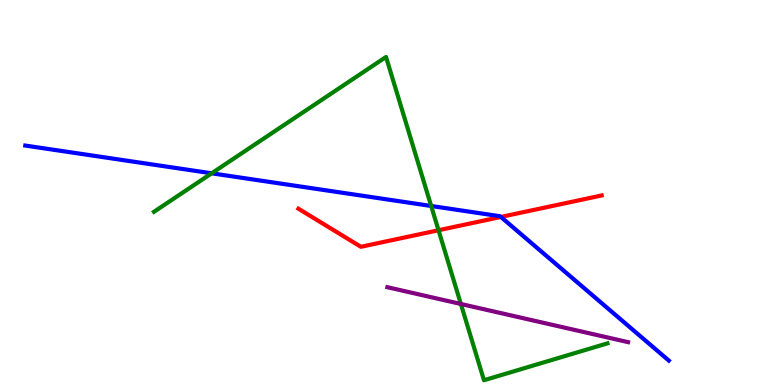[{'lines': ['blue', 'red'], 'intersections': [{'x': 6.46, 'y': 4.37}]}, {'lines': ['green', 'red'], 'intersections': [{'x': 5.66, 'y': 4.02}]}, {'lines': ['purple', 'red'], 'intersections': []}, {'lines': ['blue', 'green'], 'intersections': [{'x': 2.73, 'y': 5.5}, {'x': 5.56, 'y': 4.65}]}, {'lines': ['blue', 'purple'], 'intersections': []}, {'lines': ['green', 'purple'], 'intersections': [{'x': 5.95, 'y': 2.1}]}]